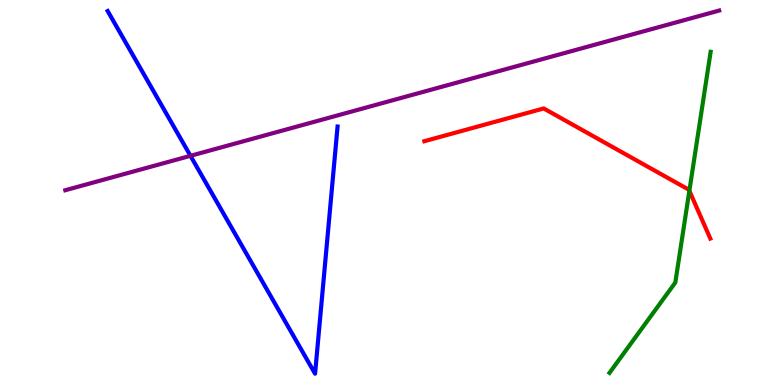[{'lines': ['blue', 'red'], 'intersections': []}, {'lines': ['green', 'red'], 'intersections': [{'x': 8.89, 'y': 5.04}]}, {'lines': ['purple', 'red'], 'intersections': []}, {'lines': ['blue', 'green'], 'intersections': []}, {'lines': ['blue', 'purple'], 'intersections': [{'x': 2.46, 'y': 5.95}]}, {'lines': ['green', 'purple'], 'intersections': []}]